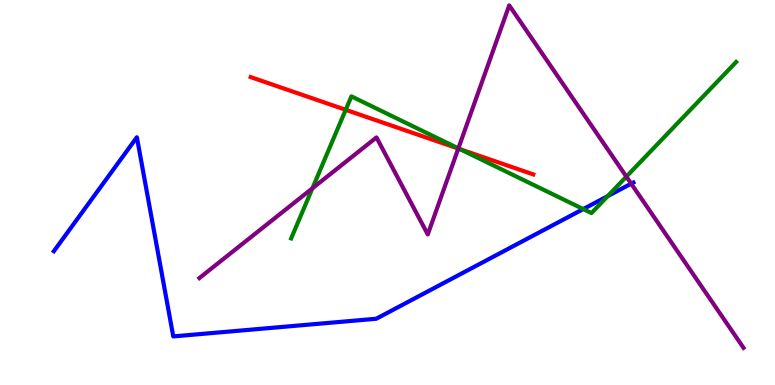[{'lines': ['blue', 'red'], 'intersections': []}, {'lines': ['green', 'red'], 'intersections': [{'x': 4.46, 'y': 7.15}, {'x': 5.94, 'y': 6.12}]}, {'lines': ['purple', 'red'], 'intersections': [{'x': 5.91, 'y': 6.14}]}, {'lines': ['blue', 'green'], 'intersections': [{'x': 7.53, 'y': 4.57}, {'x': 7.84, 'y': 4.91}]}, {'lines': ['blue', 'purple'], 'intersections': [{'x': 8.14, 'y': 5.23}]}, {'lines': ['green', 'purple'], 'intersections': [{'x': 4.03, 'y': 5.11}, {'x': 5.91, 'y': 6.15}, {'x': 8.08, 'y': 5.41}]}]